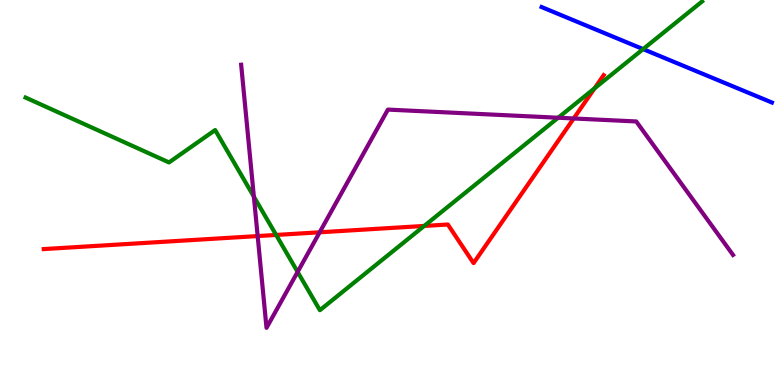[{'lines': ['blue', 'red'], 'intersections': []}, {'lines': ['green', 'red'], 'intersections': [{'x': 3.56, 'y': 3.9}, {'x': 5.47, 'y': 4.13}, {'x': 7.67, 'y': 7.71}]}, {'lines': ['purple', 'red'], 'intersections': [{'x': 3.32, 'y': 3.87}, {'x': 4.12, 'y': 3.97}, {'x': 7.4, 'y': 6.92}]}, {'lines': ['blue', 'green'], 'intersections': [{'x': 8.3, 'y': 8.72}]}, {'lines': ['blue', 'purple'], 'intersections': []}, {'lines': ['green', 'purple'], 'intersections': [{'x': 3.28, 'y': 4.89}, {'x': 3.84, 'y': 2.94}, {'x': 7.2, 'y': 6.94}]}]